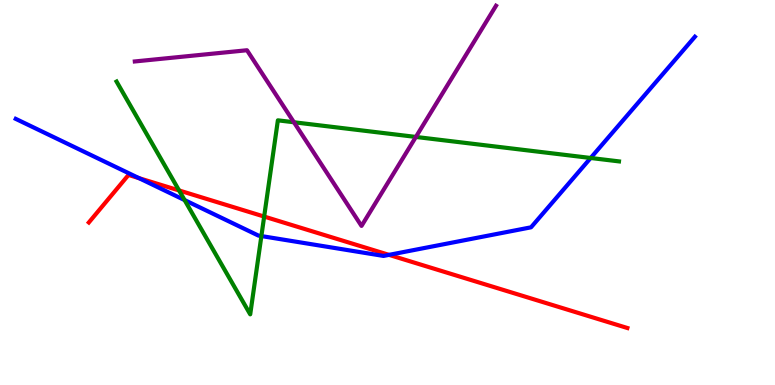[{'lines': ['blue', 'red'], 'intersections': [{'x': 1.79, 'y': 5.37}, {'x': 5.02, 'y': 3.38}]}, {'lines': ['green', 'red'], 'intersections': [{'x': 2.31, 'y': 5.05}, {'x': 3.41, 'y': 4.38}]}, {'lines': ['purple', 'red'], 'intersections': []}, {'lines': ['blue', 'green'], 'intersections': [{'x': 2.38, 'y': 4.8}, {'x': 3.37, 'y': 3.87}, {'x': 7.62, 'y': 5.9}]}, {'lines': ['blue', 'purple'], 'intersections': []}, {'lines': ['green', 'purple'], 'intersections': [{'x': 3.79, 'y': 6.82}, {'x': 5.37, 'y': 6.44}]}]